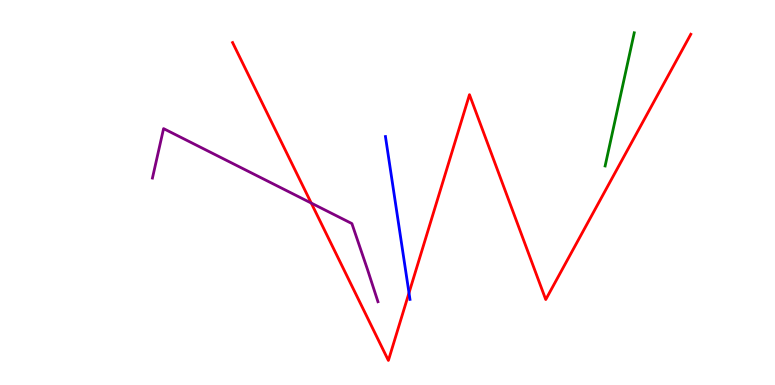[{'lines': ['blue', 'red'], 'intersections': [{'x': 5.28, 'y': 2.39}]}, {'lines': ['green', 'red'], 'intersections': []}, {'lines': ['purple', 'red'], 'intersections': [{'x': 4.02, 'y': 4.73}]}, {'lines': ['blue', 'green'], 'intersections': []}, {'lines': ['blue', 'purple'], 'intersections': []}, {'lines': ['green', 'purple'], 'intersections': []}]